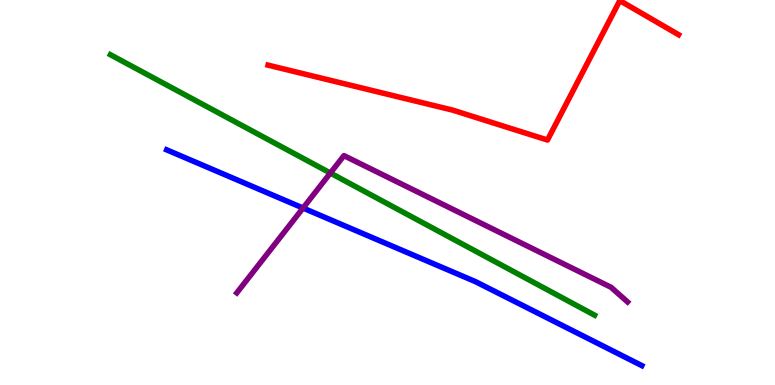[{'lines': ['blue', 'red'], 'intersections': []}, {'lines': ['green', 'red'], 'intersections': []}, {'lines': ['purple', 'red'], 'intersections': []}, {'lines': ['blue', 'green'], 'intersections': []}, {'lines': ['blue', 'purple'], 'intersections': [{'x': 3.91, 'y': 4.6}]}, {'lines': ['green', 'purple'], 'intersections': [{'x': 4.26, 'y': 5.51}]}]